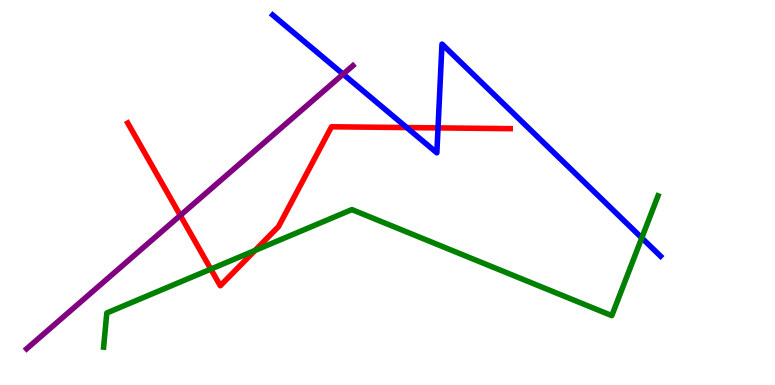[{'lines': ['blue', 'red'], 'intersections': [{'x': 5.25, 'y': 6.69}, {'x': 5.65, 'y': 6.68}]}, {'lines': ['green', 'red'], 'intersections': [{'x': 2.72, 'y': 3.01}, {'x': 3.29, 'y': 3.49}]}, {'lines': ['purple', 'red'], 'intersections': [{'x': 2.33, 'y': 4.4}]}, {'lines': ['blue', 'green'], 'intersections': [{'x': 8.28, 'y': 3.82}]}, {'lines': ['blue', 'purple'], 'intersections': [{'x': 4.43, 'y': 8.07}]}, {'lines': ['green', 'purple'], 'intersections': []}]